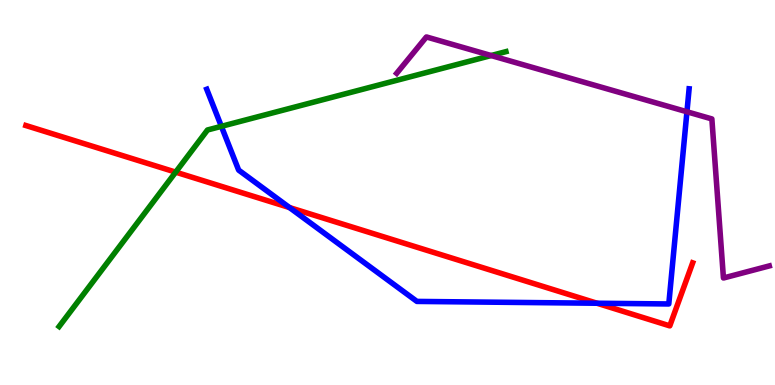[{'lines': ['blue', 'red'], 'intersections': [{'x': 3.74, 'y': 4.61}, {'x': 7.7, 'y': 2.12}]}, {'lines': ['green', 'red'], 'intersections': [{'x': 2.27, 'y': 5.53}]}, {'lines': ['purple', 'red'], 'intersections': []}, {'lines': ['blue', 'green'], 'intersections': [{'x': 2.86, 'y': 6.72}]}, {'lines': ['blue', 'purple'], 'intersections': [{'x': 8.86, 'y': 7.1}]}, {'lines': ['green', 'purple'], 'intersections': [{'x': 6.34, 'y': 8.56}]}]